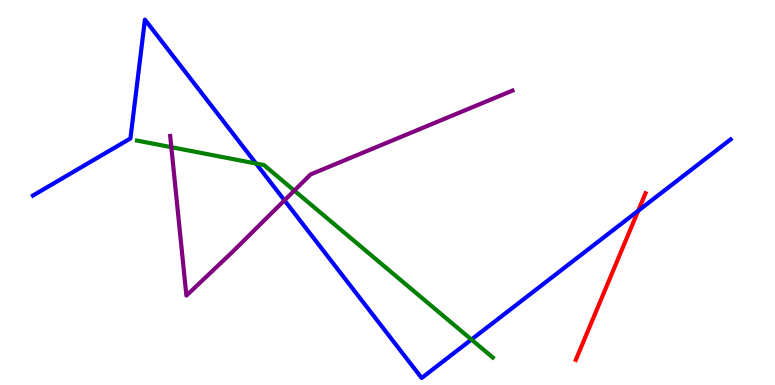[{'lines': ['blue', 'red'], 'intersections': [{'x': 8.23, 'y': 4.53}]}, {'lines': ['green', 'red'], 'intersections': []}, {'lines': ['purple', 'red'], 'intersections': []}, {'lines': ['blue', 'green'], 'intersections': [{'x': 3.3, 'y': 5.75}, {'x': 6.08, 'y': 1.18}]}, {'lines': ['blue', 'purple'], 'intersections': [{'x': 3.67, 'y': 4.8}]}, {'lines': ['green', 'purple'], 'intersections': [{'x': 2.21, 'y': 6.18}, {'x': 3.8, 'y': 5.05}]}]